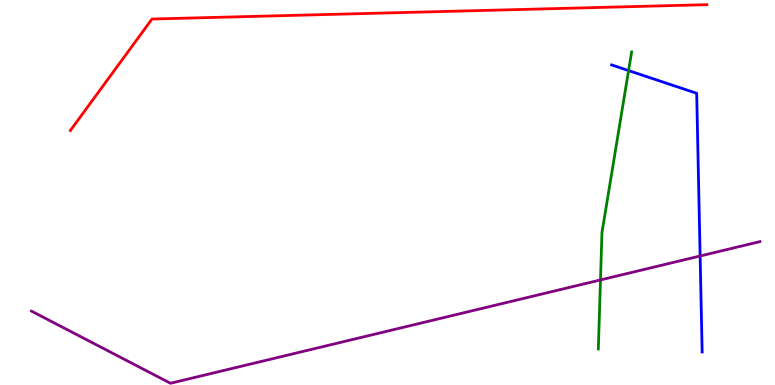[{'lines': ['blue', 'red'], 'intersections': []}, {'lines': ['green', 'red'], 'intersections': []}, {'lines': ['purple', 'red'], 'intersections': []}, {'lines': ['blue', 'green'], 'intersections': [{'x': 8.11, 'y': 8.17}]}, {'lines': ['blue', 'purple'], 'intersections': [{'x': 9.03, 'y': 3.35}]}, {'lines': ['green', 'purple'], 'intersections': [{'x': 7.75, 'y': 2.73}]}]